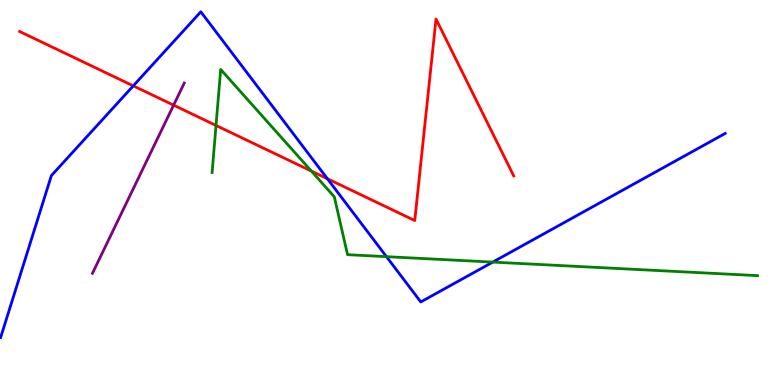[{'lines': ['blue', 'red'], 'intersections': [{'x': 1.72, 'y': 7.77}, {'x': 4.22, 'y': 5.36}]}, {'lines': ['green', 'red'], 'intersections': [{'x': 2.79, 'y': 6.74}, {'x': 4.02, 'y': 5.56}]}, {'lines': ['purple', 'red'], 'intersections': [{'x': 2.24, 'y': 7.27}]}, {'lines': ['blue', 'green'], 'intersections': [{'x': 4.99, 'y': 3.33}, {'x': 6.36, 'y': 3.19}]}, {'lines': ['blue', 'purple'], 'intersections': []}, {'lines': ['green', 'purple'], 'intersections': []}]